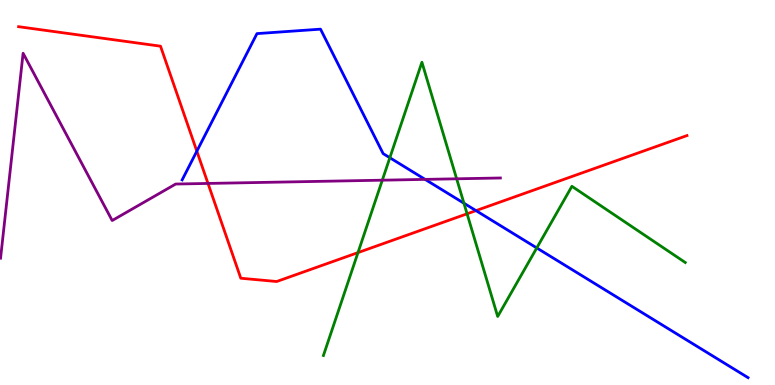[{'lines': ['blue', 'red'], 'intersections': [{'x': 2.54, 'y': 6.07}, {'x': 6.14, 'y': 4.53}]}, {'lines': ['green', 'red'], 'intersections': [{'x': 4.62, 'y': 3.44}, {'x': 6.03, 'y': 4.45}]}, {'lines': ['purple', 'red'], 'intersections': [{'x': 2.68, 'y': 5.24}]}, {'lines': ['blue', 'green'], 'intersections': [{'x': 5.03, 'y': 5.9}, {'x': 5.99, 'y': 4.72}, {'x': 6.93, 'y': 3.56}]}, {'lines': ['blue', 'purple'], 'intersections': [{'x': 5.49, 'y': 5.34}]}, {'lines': ['green', 'purple'], 'intersections': [{'x': 4.93, 'y': 5.32}, {'x': 5.89, 'y': 5.36}]}]